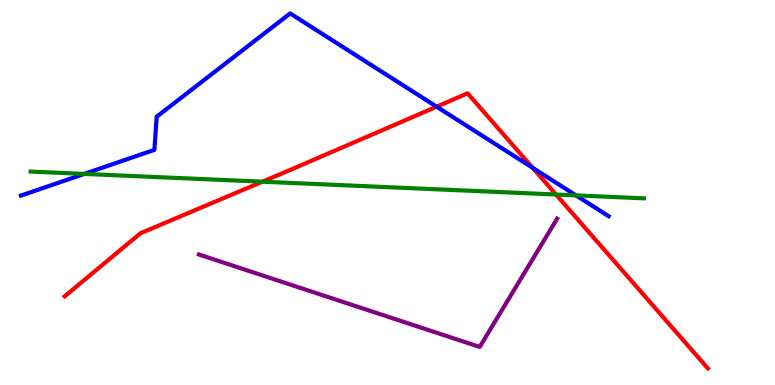[{'lines': ['blue', 'red'], 'intersections': [{'x': 5.63, 'y': 7.23}, {'x': 6.87, 'y': 5.64}]}, {'lines': ['green', 'red'], 'intersections': [{'x': 3.39, 'y': 5.28}, {'x': 7.17, 'y': 4.95}]}, {'lines': ['purple', 'red'], 'intersections': []}, {'lines': ['blue', 'green'], 'intersections': [{'x': 1.09, 'y': 5.48}, {'x': 7.43, 'y': 4.93}]}, {'lines': ['blue', 'purple'], 'intersections': []}, {'lines': ['green', 'purple'], 'intersections': []}]